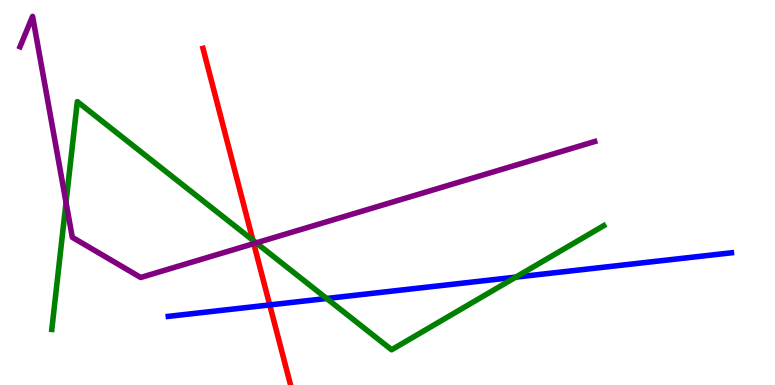[{'lines': ['blue', 'red'], 'intersections': [{'x': 3.48, 'y': 2.08}]}, {'lines': ['green', 'red'], 'intersections': [{'x': 3.26, 'y': 3.76}]}, {'lines': ['purple', 'red'], 'intersections': [{'x': 3.27, 'y': 3.67}]}, {'lines': ['blue', 'green'], 'intersections': [{'x': 4.22, 'y': 2.25}, {'x': 6.65, 'y': 2.8}]}, {'lines': ['blue', 'purple'], 'intersections': []}, {'lines': ['green', 'purple'], 'intersections': [{'x': 0.852, 'y': 4.74}, {'x': 3.31, 'y': 3.69}]}]